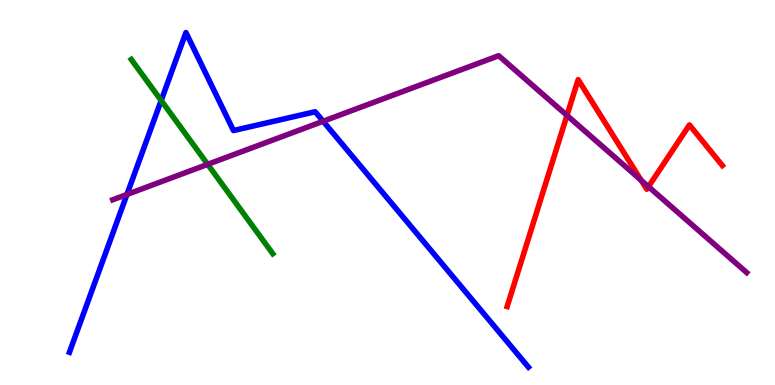[{'lines': ['blue', 'red'], 'intersections': []}, {'lines': ['green', 'red'], 'intersections': []}, {'lines': ['purple', 'red'], 'intersections': [{'x': 7.32, 'y': 7.0}, {'x': 8.27, 'y': 5.32}, {'x': 8.37, 'y': 5.15}]}, {'lines': ['blue', 'green'], 'intersections': [{'x': 2.08, 'y': 7.39}]}, {'lines': ['blue', 'purple'], 'intersections': [{'x': 1.64, 'y': 4.95}, {'x': 4.17, 'y': 6.85}]}, {'lines': ['green', 'purple'], 'intersections': [{'x': 2.68, 'y': 5.73}]}]